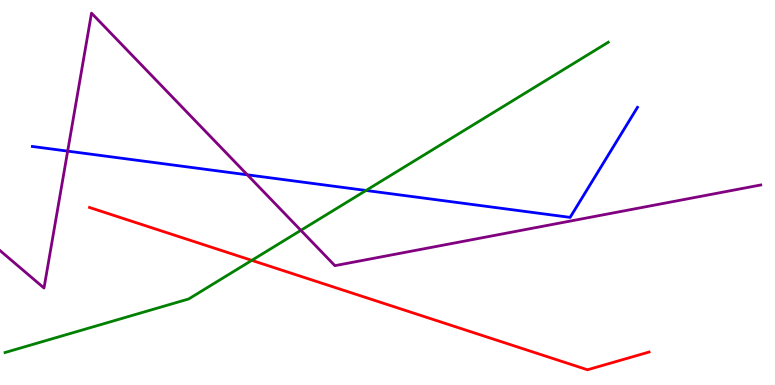[{'lines': ['blue', 'red'], 'intersections': []}, {'lines': ['green', 'red'], 'intersections': [{'x': 3.25, 'y': 3.24}]}, {'lines': ['purple', 'red'], 'intersections': []}, {'lines': ['blue', 'green'], 'intersections': [{'x': 4.72, 'y': 5.05}]}, {'lines': ['blue', 'purple'], 'intersections': [{'x': 0.873, 'y': 6.07}, {'x': 3.19, 'y': 5.46}]}, {'lines': ['green', 'purple'], 'intersections': [{'x': 3.88, 'y': 4.02}]}]